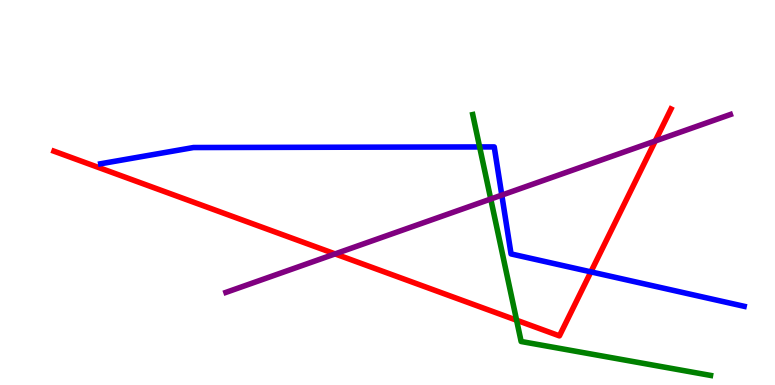[{'lines': ['blue', 'red'], 'intersections': [{'x': 7.62, 'y': 2.94}]}, {'lines': ['green', 'red'], 'intersections': [{'x': 6.67, 'y': 1.68}]}, {'lines': ['purple', 'red'], 'intersections': [{'x': 4.32, 'y': 3.41}, {'x': 8.46, 'y': 6.34}]}, {'lines': ['blue', 'green'], 'intersections': [{'x': 6.19, 'y': 6.18}]}, {'lines': ['blue', 'purple'], 'intersections': [{'x': 6.47, 'y': 4.93}]}, {'lines': ['green', 'purple'], 'intersections': [{'x': 6.33, 'y': 4.83}]}]